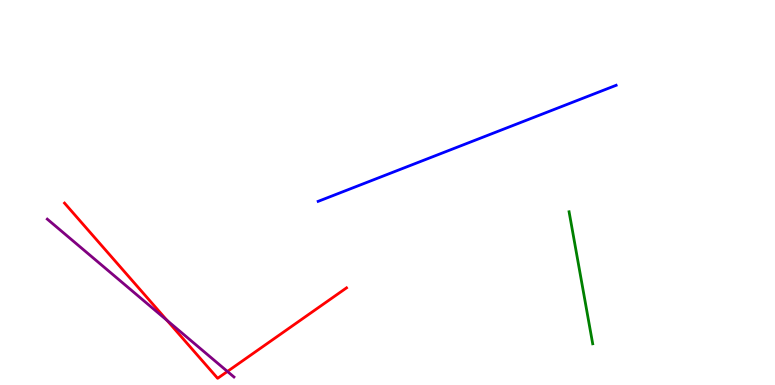[{'lines': ['blue', 'red'], 'intersections': []}, {'lines': ['green', 'red'], 'intersections': []}, {'lines': ['purple', 'red'], 'intersections': [{'x': 2.15, 'y': 1.68}, {'x': 2.93, 'y': 0.352}]}, {'lines': ['blue', 'green'], 'intersections': []}, {'lines': ['blue', 'purple'], 'intersections': []}, {'lines': ['green', 'purple'], 'intersections': []}]